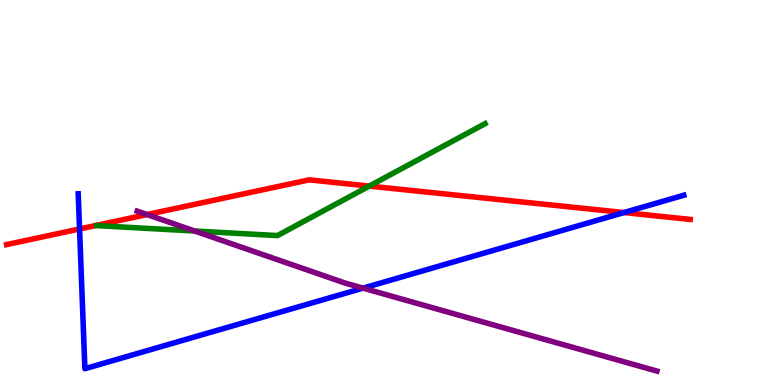[{'lines': ['blue', 'red'], 'intersections': [{'x': 1.03, 'y': 4.05}, {'x': 8.05, 'y': 4.48}]}, {'lines': ['green', 'red'], 'intersections': [{'x': 4.76, 'y': 5.17}]}, {'lines': ['purple', 'red'], 'intersections': [{'x': 1.9, 'y': 4.43}]}, {'lines': ['blue', 'green'], 'intersections': []}, {'lines': ['blue', 'purple'], 'intersections': [{'x': 4.68, 'y': 2.52}]}, {'lines': ['green', 'purple'], 'intersections': [{'x': 2.51, 'y': 4.0}]}]